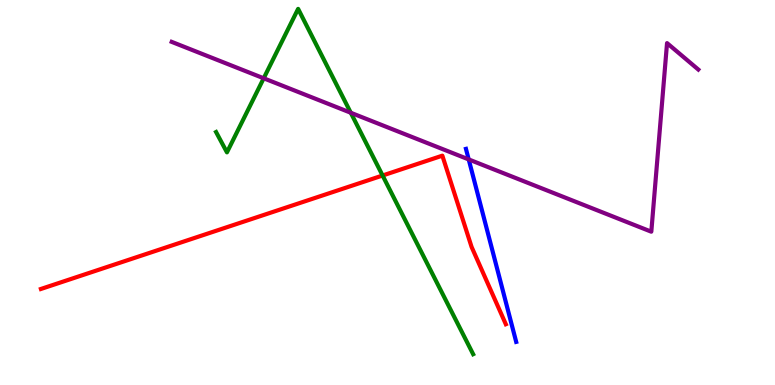[{'lines': ['blue', 'red'], 'intersections': []}, {'lines': ['green', 'red'], 'intersections': [{'x': 4.94, 'y': 5.44}]}, {'lines': ['purple', 'red'], 'intersections': []}, {'lines': ['blue', 'green'], 'intersections': []}, {'lines': ['blue', 'purple'], 'intersections': [{'x': 6.05, 'y': 5.86}]}, {'lines': ['green', 'purple'], 'intersections': [{'x': 3.4, 'y': 7.97}, {'x': 4.53, 'y': 7.07}]}]